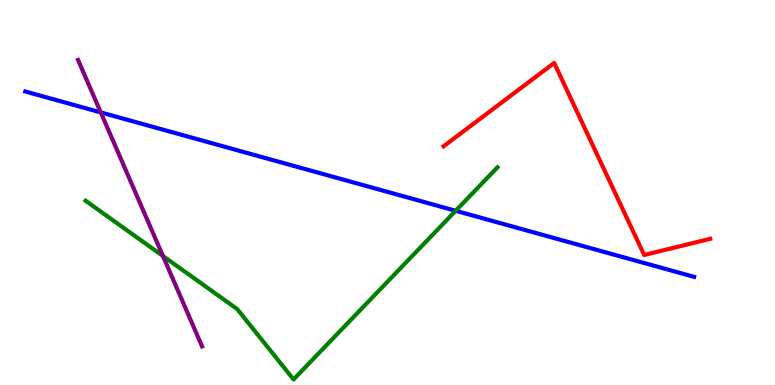[{'lines': ['blue', 'red'], 'intersections': []}, {'lines': ['green', 'red'], 'intersections': []}, {'lines': ['purple', 'red'], 'intersections': []}, {'lines': ['blue', 'green'], 'intersections': [{'x': 5.88, 'y': 4.53}]}, {'lines': ['blue', 'purple'], 'intersections': [{'x': 1.3, 'y': 7.08}]}, {'lines': ['green', 'purple'], 'intersections': [{'x': 2.1, 'y': 3.35}]}]